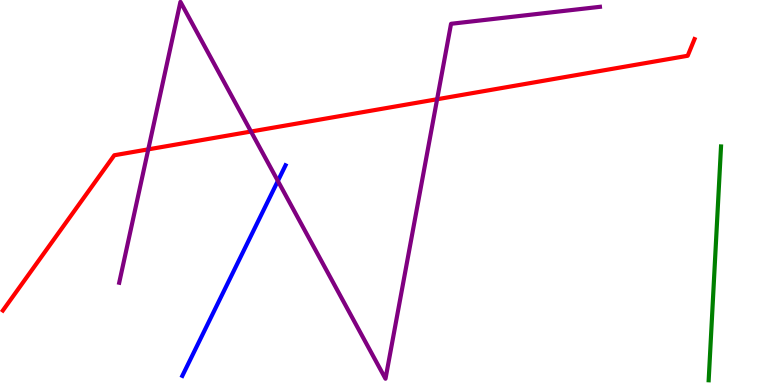[{'lines': ['blue', 'red'], 'intersections': []}, {'lines': ['green', 'red'], 'intersections': []}, {'lines': ['purple', 'red'], 'intersections': [{'x': 1.91, 'y': 6.12}, {'x': 3.24, 'y': 6.58}, {'x': 5.64, 'y': 7.42}]}, {'lines': ['blue', 'green'], 'intersections': []}, {'lines': ['blue', 'purple'], 'intersections': [{'x': 3.59, 'y': 5.3}]}, {'lines': ['green', 'purple'], 'intersections': []}]